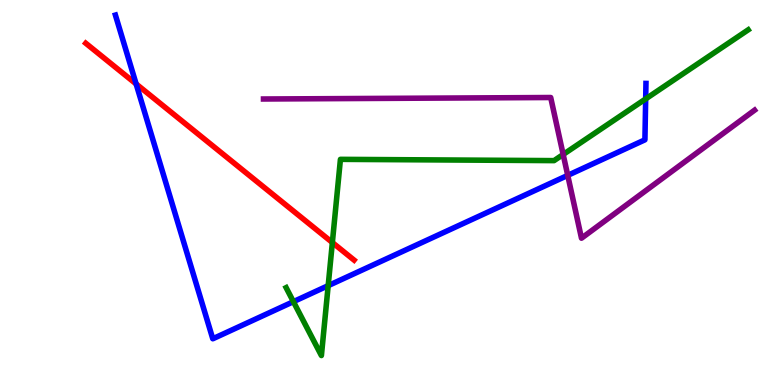[{'lines': ['blue', 'red'], 'intersections': [{'x': 1.76, 'y': 7.82}]}, {'lines': ['green', 'red'], 'intersections': [{'x': 4.29, 'y': 3.7}]}, {'lines': ['purple', 'red'], 'intersections': []}, {'lines': ['blue', 'green'], 'intersections': [{'x': 3.79, 'y': 2.16}, {'x': 4.23, 'y': 2.58}, {'x': 8.33, 'y': 7.43}]}, {'lines': ['blue', 'purple'], 'intersections': [{'x': 7.33, 'y': 5.45}]}, {'lines': ['green', 'purple'], 'intersections': [{'x': 7.27, 'y': 5.99}]}]